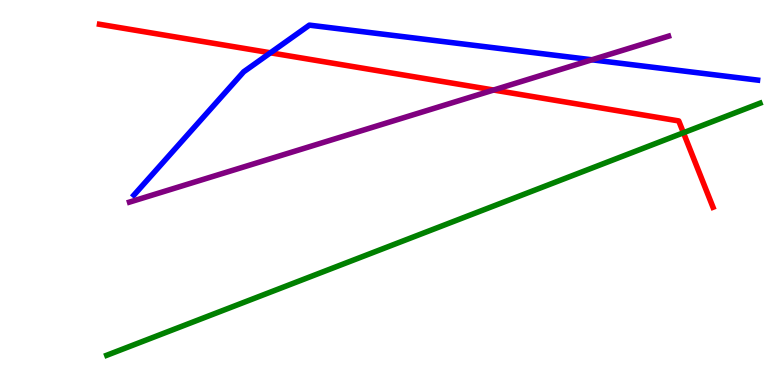[{'lines': ['blue', 'red'], 'intersections': [{'x': 3.49, 'y': 8.63}]}, {'lines': ['green', 'red'], 'intersections': [{'x': 8.82, 'y': 6.55}]}, {'lines': ['purple', 'red'], 'intersections': [{'x': 6.37, 'y': 7.66}]}, {'lines': ['blue', 'green'], 'intersections': []}, {'lines': ['blue', 'purple'], 'intersections': [{'x': 7.64, 'y': 8.45}]}, {'lines': ['green', 'purple'], 'intersections': []}]